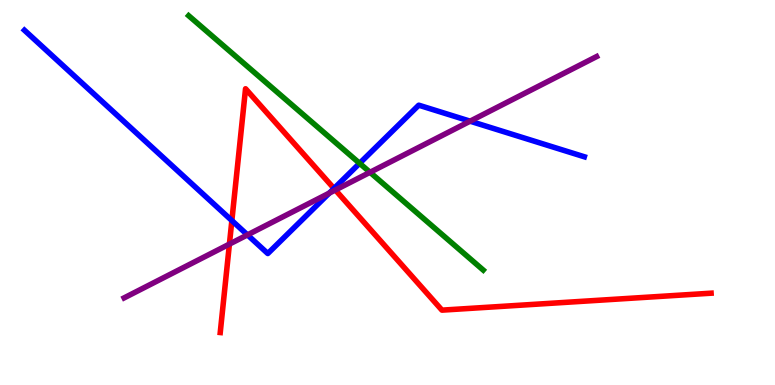[{'lines': ['blue', 'red'], 'intersections': [{'x': 2.99, 'y': 4.27}, {'x': 4.31, 'y': 5.1}]}, {'lines': ['green', 'red'], 'intersections': []}, {'lines': ['purple', 'red'], 'intersections': [{'x': 2.96, 'y': 3.66}, {'x': 4.33, 'y': 5.07}]}, {'lines': ['blue', 'green'], 'intersections': [{'x': 4.64, 'y': 5.76}]}, {'lines': ['blue', 'purple'], 'intersections': [{'x': 3.19, 'y': 3.9}, {'x': 4.25, 'y': 4.98}, {'x': 6.07, 'y': 6.85}]}, {'lines': ['green', 'purple'], 'intersections': [{'x': 4.77, 'y': 5.52}]}]